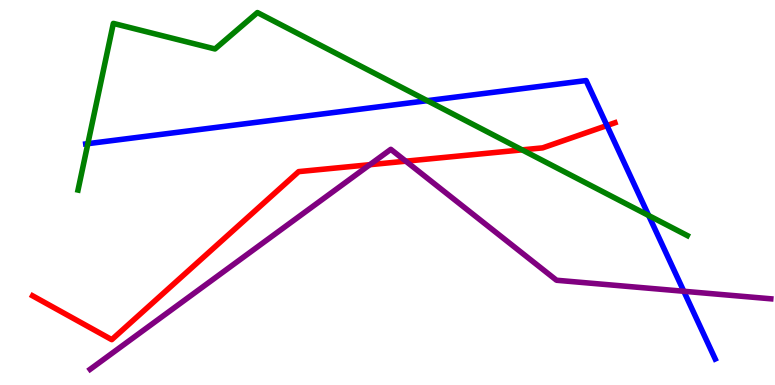[{'lines': ['blue', 'red'], 'intersections': [{'x': 7.83, 'y': 6.74}]}, {'lines': ['green', 'red'], 'intersections': [{'x': 6.74, 'y': 6.11}]}, {'lines': ['purple', 'red'], 'intersections': [{'x': 4.77, 'y': 5.72}, {'x': 5.24, 'y': 5.81}]}, {'lines': ['blue', 'green'], 'intersections': [{'x': 1.13, 'y': 6.27}, {'x': 5.51, 'y': 7.39}, {'x': 8.37, 'y': 4.4}]}, {'lines': ['blue', 'purple'], 'intersections': [{'x': 8.82, 'y': 2.43}]}, {'lines': ['green', 'purple'], 'intersections': []}]